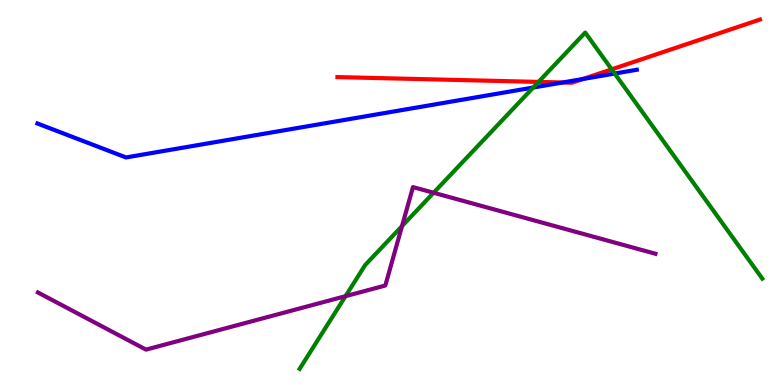[{'lines': ['blue', 'red'], 'intersections': [{'x': 7.26, 'y': 7.86}, {'x': 7.52, 'y': 7.95}]}, {'lines': ['green', 'red'], 'intersections': [{'x': 6.95, 'y': 7.87}, {'x': 7.89, 'y': 8.2}]}, {'lines': ['purple', 'red'], 'intersections': []}, {'lines': ['blue', 'green'], 'intersections': [{'x': 6.88, 'y': 7.73}, {'x': 7.93, 'y': 8.09}]}, {'lines': ['blue', 'purple'], 'intersections': []}, {'lines': ['green', 'purple'], 'intersections': [{'x': 4.46, 'y': 2.31}, {'x': 5.19, 'y': 4.13}, {'x': 5.59, 'y': 4.99}]}]